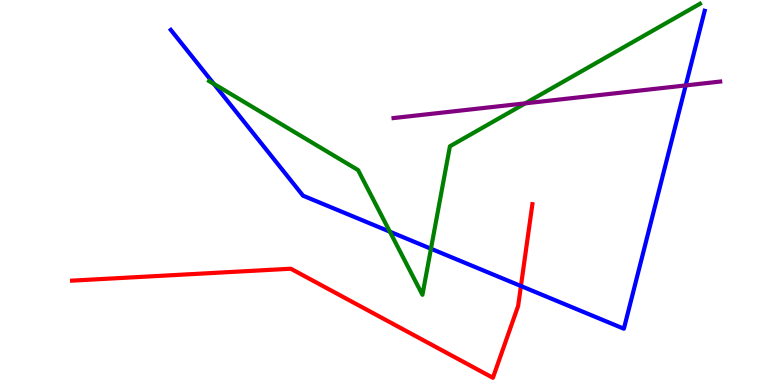[{'lines': ['blue', 'red'], 'intersections': [{'x': 6.72, 'y': 2.57}]}, {'lines': ['green', 'red'], 'intersections': []}, {'lines': ['purple', 'red'], 'intersections': []}, {'lines': ['blue', 'green'], 'intersections': [{'x': 2.76, 'y': 7.82}, {'x': 5.03, 'y': 3.98}, {'x': 5.56, 'y': 3.54}]}, {'lines': ['blue', 'purple'], 'intersections': [{'x': 8.85, 'y': 7.78}]}, {'lines': ['green', 'purple'], 'intersections': [{'x': 6.78, 'y': 7.32}]}]